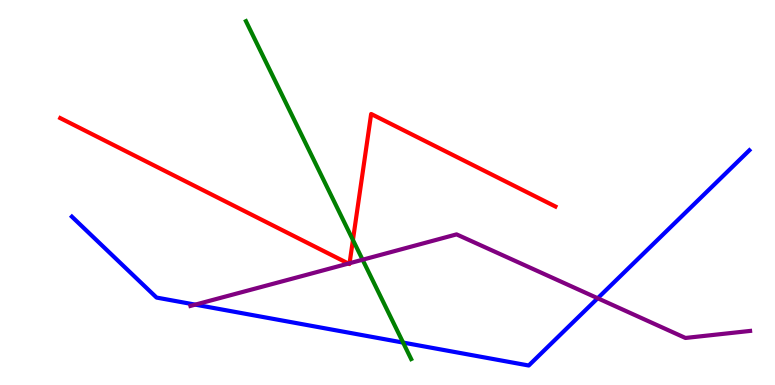[{'lines': ['blue', 'red'], 'intersections': []}, {'lines': ['green', 'red'], 'intersections': [{'x': 4.55, 'y': 3.77}]}, {'lines': ['purple', 'red'], 'intersections': [{'x': 4.5, 'y': 3.15}, {'x': 4.51, 'y': 3.16}]}, {'lines': ['blue', 'green'], 'intersections': [{'x': 5.2, 'y': 1.1}]}, {'lines': ['blue', 'purple'], 'intersections': [{'x': 2.52, 'y': 2.09}, {'x': 7.71, 'y': 2.25}]}, {'lines': ['green', 'purple'], 'intersections': [{'x': 4.68, 'y': 3.25}]}]